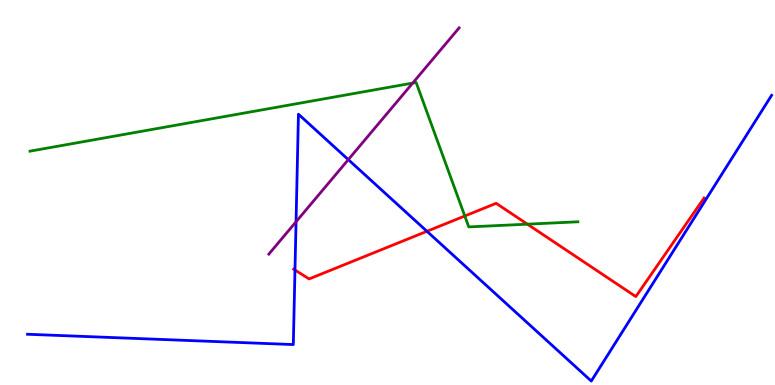[{'lines': ['blue', 'red'], 'intersections': [{'x': 3.81, 'y': 2.99}, {'x': 5.51, 'y': 3.99}]}, {'lines': ['green', 'red'], 'intersections': [{'x': 6.0, 'y': 4.39}, {'x': 6.8, 'y': 4.18}]}, {'lines': ['purple', 'red'], 'intersections': []}, {'lines': ['blue', 'green'], 'intersections': []}, {'lines': ['blue', 'purple'], 'intersections': [{'x': 3.82, 'y': 4.24}, {'x': 4.49, 'y': 5.85}]}, {'lines': ['green', 'purple'], 'intersections': [{'x': 5.33, 'y': 7.84}]}]